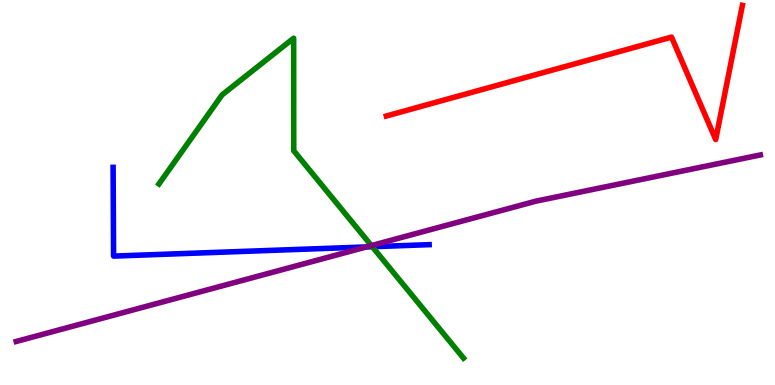[{'lines': ['blue', 'red'], 'intersections': []}, {'lines': ['green', 'red'], 'intersections': []}, {'lines': ['purple', 'red'], 'intersections': []}, {'lines': ['blue', 'green'], 'intersections': [{'x': 4.8, 'y': 3.59}]}, {'lines': ['blue', 'purple'], 'intersections': [{'x': 4.73, 'y': 3.59}]}, {'lines': ['green', 'purple'], 'intersections': [{'x': 4.79, 'y': 3.62}]}]